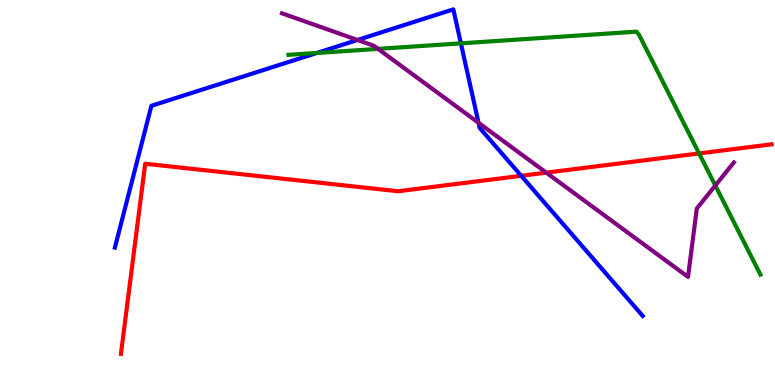[{'lines': ['blue', 'red'], 'intersections': [{'x': 6.73, 'y': 5.43}]}, {'lines': ['green', 'red'], 'intersections': [{'x': 9.02, 'y': 6.01}]}, {'lines': ['purple', 'red'], 'intersections': [{'x': 7.05, 'y': 5.52}]}, {'lines': ['blue', 'green'], 'intersections': [{'x': 4.09, 'y': 8.62}, {'x': 5.95, 'y': 8.87}]}, {'lines': ['blue', 'purple'], 'intersections': [{'x': 4.61, 'y': 8.96}, {'x': 6.17, 'y': 6.81}]}, {'lines': ['green', 'purple'], 'intersections': [{'x': 4.88, 'y': 8.73}, {'x': 9.23, 'y': 5.18}]}]